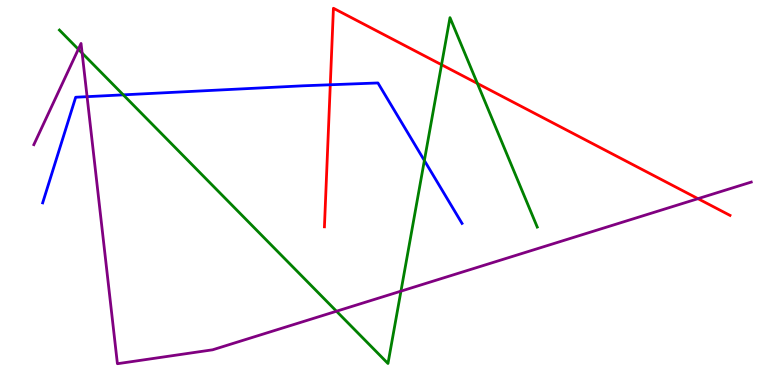[{'lines': ['blue', 'red'], 'intersections': [{'x': 4.26, 'y': 7.8}]}, {'lines': ['green', 'red'], 'intersections': [{'x': 5.7, 'y': 8.32}, {'x': 6.16, 'y': 7.83}]}, {'lines': ['purple', 'red'], 'intersections': [{'x': 9.01, 'y': 4.84}]}, {'lines': ['blue', 'green'], 'intersections': [{'x': 1.59, 'y': 7.54}, {'x': 5.48, 'y': 5.83}]}, {'lines': ['blue', 'purple'], 'intersections': [{'x': 1.12, 'y': 7.49}]}, {'lines': ['green', 'purple'], 'intersections': [{'x': 1.01, 'y': 8.72}, {'x': 1.06, 'y': 8.62}, {'x': 4.34, 'y': 1.92}, {'x': 5.17, 'y': 2.44}]}]